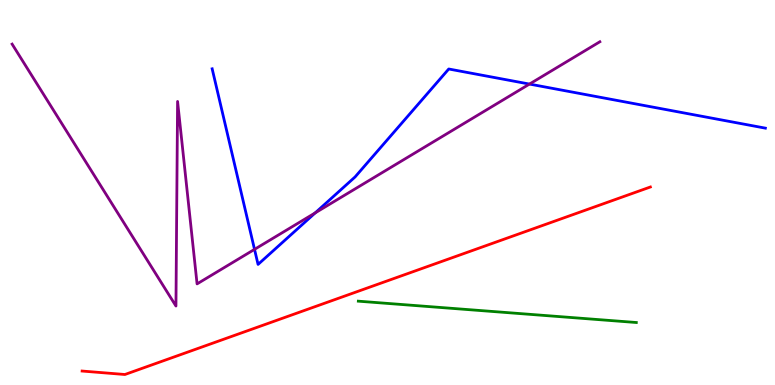[{'lines': ['blue', 'red'], 'intersections': []}, {'lines': ['green', 'red'], 'intersections': []}, {'lines': ['purple', 'red'], 'intersections': []}, {'lines': ['blue', 'green'], 'intersections': []}, {'lines': ['blue', 'purple'], 'intersections': [{'x': 3.28, 'y': 3.52}, {'x': 4.07, 'y': 4.47}, {'x': 6.83, 'y': 7.82}]}, {'lines': ['green', 'purple'], 'intersections': []}]